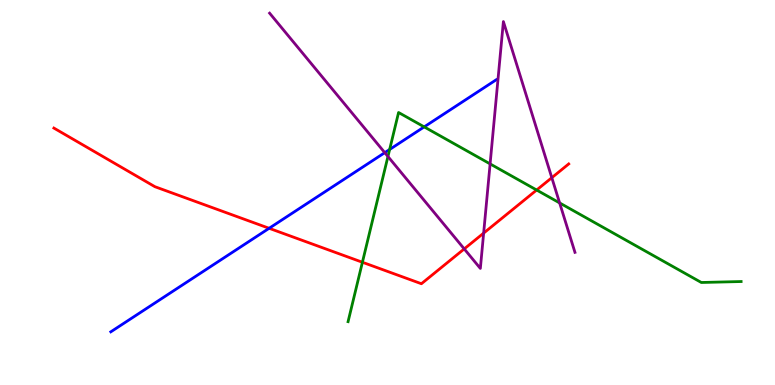[{'lines': ['blue', 'red'], 'intersections': [{'x': 3.47, 'y': 4.07}]}, {'lines': ['green', 'red'], 'intersections': [{'x': 4.68, 'y': 3.19}, {'x': 6.92, 'y': 5.06}]}, {'lines': ['purple', 'red'], 'intersections': [{'x': 5.99, 'y': 3.53}, {'x': 6.24, 'y': 3.94}, {'x': 7.12, 'y': 5.38}]}, {'lines': ['blue', 'green'], 'intersections': [{'x': 5.03, 'y': 6.12}, {'x': 5.47, 'y': 6.7}]}, {'lines': ['blue', 'purple'], 'intersections': [{'x': 4.96, 'y': 6.03}]}, {'lines': ['green', 'purple'], 'intersections': [{'x': 5.01, 'y': 5.93}, {'x': 6.32, 'y': 5.74}, {'x': 7.22, 'y': 4.73}]}]